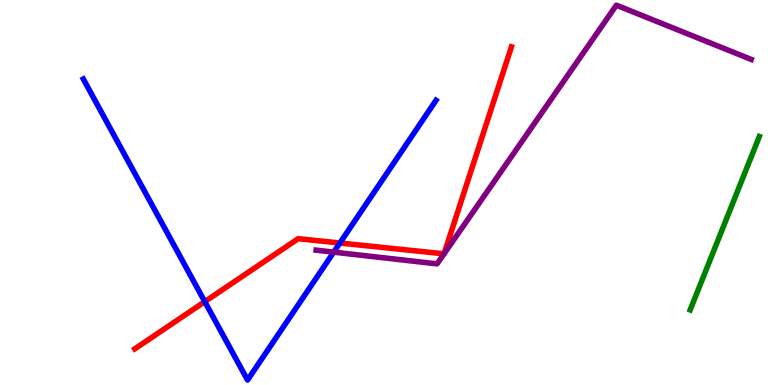[{'lines': ['blue', 'red'], 'intersections': [{'x': 2.64, 'y': 2.16}, {'x': 4.39, 'y': 3.69}]}, {'lines': ['green', 'red'], 'intersections': []}, {'lines': ['purple', 'red'], 'intersections': [{'x': 5.73, 'y': 3.41}, {'x': 5.73, 'y': 3.41}]}, {'lines': ['blue', 'green'], 'intersections': []}, {'lines': ['blue', 'purple'], 'intersections': [{'x': 4.31, 'y': 3.45}]}, {'lines': ['green', 'purple'], 'intersections': []}]